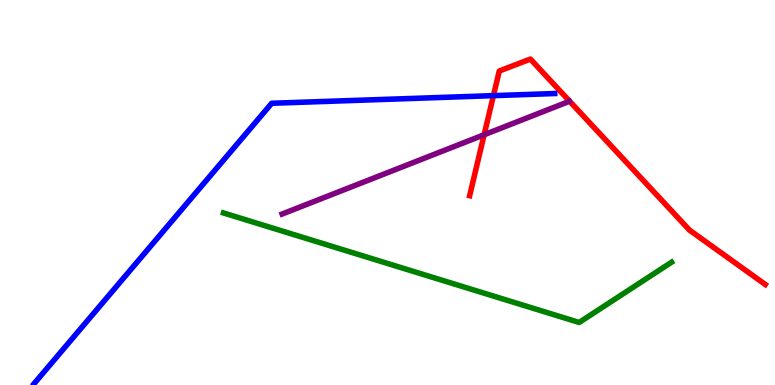[{'lines': ['blue', 'red'], 'intersections': [{'x': 6.37, 'y': 7.52}]}, {'lines': ['green', 'red'], 'intersections': []}, {'lines': ['purple', 'red'], 'intersections': [{'x': 6.25, 'y': 6.5}]}, {'lines': ['blue', 'green'], 'intersections': []}, {'lines': ['blue', 'purple'], 'intersections': []}, {'lines': ['green', 'purple'], 'intersections': []}]